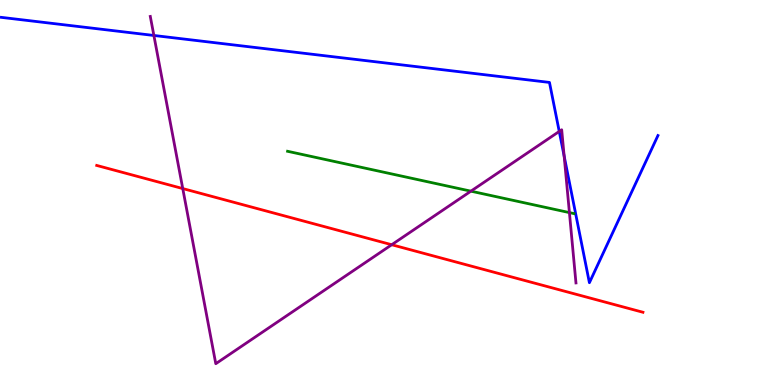[{'lines': ['blue', 'red'], 'intersections': []}, {'lines': ['green', 'red'], 'intersections': []}, {'lines': ['purple', 'red'], 'intersections': [{'x': 2.36, 'y': 5.1}, {'x': 5.05, 'y': 3.64}]}, {'lines': ['blue', 'green'], 'intersections': []}, {'lines': ['blue', 'purple'], 'intersections': [{'x': 1.99, 'y': 9.08}, {'x': 7.22, 'y': 6.59}, {'x': 7.28, 'y': 5.95}]}, {'lines': ['green', 'purple'], 'intersections': [{'x': 6.08, 'y': 5.03}, {'x': 7.35, 'y': 4.48}]}]